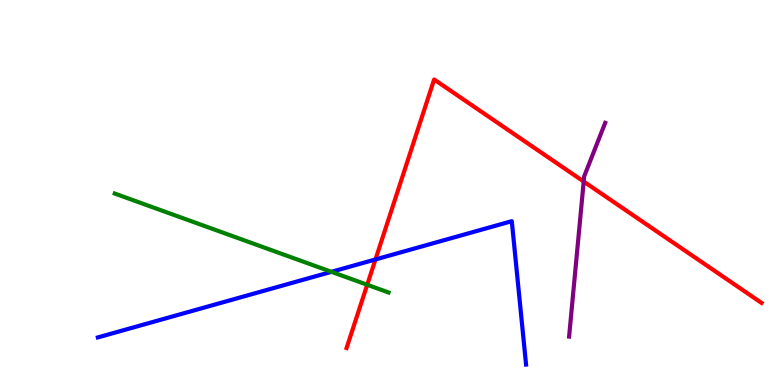[{'lines': ['blue', 'red'], 'intersections': [{'x': 4.84, 'y': 3.26}]}, {'lines': ['green', 'red'], 'intersections': [{'x': 4.74, 'y': 2.6}]}, {'lines': ['purple', 'red'], 'intersections': [{'x': 7.53, 'y': 5.28}]}, {'lines': ['blue', 'green'], 'intersections': [{'x': 4.28, 'y': 2.94}]}, {'lines': ['blue', 'purple'], 'intersections': []}, {'lines': ['green', 'purple'], 'intersections': []}]